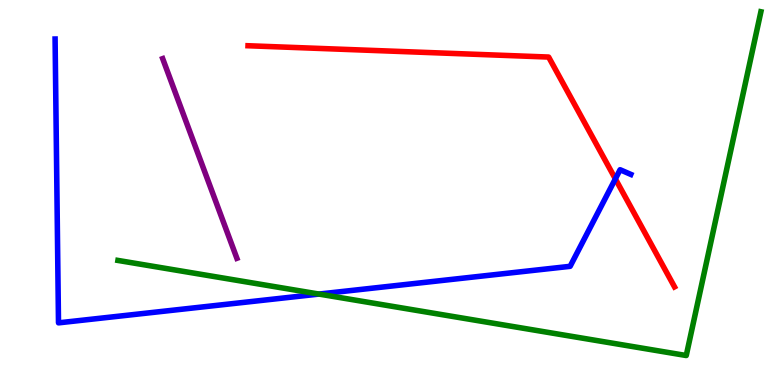[{'lines': ['blue', 'red'], 'intersections': [{'x': 7.94, 'y': 5.35}]}, {'lines': ['green', 'red'], 'intersections': []}, {'lines': ['purple', 'red'], 'intersections': []}, {'lines': ['blue', 'green'], 'intersections': [{'x': 4.12, 'y': 2.36}]}, {'lines': ['blue', 'purple'], 'intersections': []}, {'lines': ['green', 'purple'], 'intersections': []}]